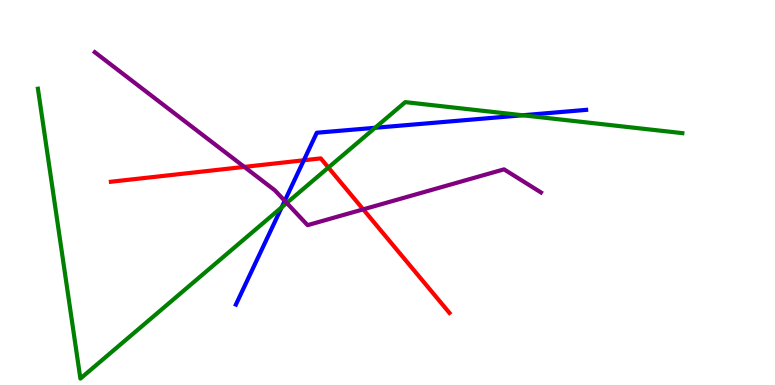[{'lines': ['blue', 'red'], 'intersections': [{'x': 3.92, 'y': 5.84}]}, {'lines': ['green', 'red'], 'intersections': [{'x': 4.24, 'y': 5.65}]}, {'lines': ['purple', 'red'], 'intersections': [{'x': 3.15, 'y': 5.67}, {'x': 4.69, 'y': 4.56}]}, {'lines': ['blue', 'green'], 'intersections': [{'x': 3.63, 'y': 4.62}, {'x': 4.84, 'y': 6.68}, {'x': 6.74, 'y': 7.01}]}, {'lines': ['blue', 'purple'], 'intersections': [{'x': 3.67, 'y': 4.78}]}, {'lines': ['green', 'purple'], 'intersections': [{'x': 3.7, 'y': 4.73}]}]